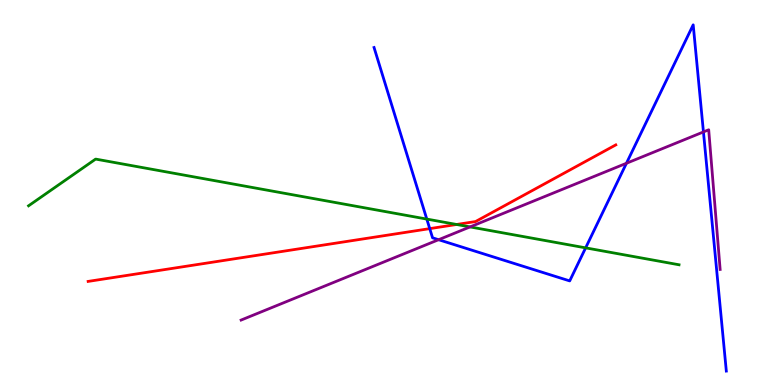[{'lines': ['blue', 'red'], 'intersections': [{'x': 5.54, 'y': 4.06}]}, {'lines': ['green', 'red'], 'intersections': [{'x': 5.89, 'y': 4.17}]}, {'lines': ['purple', 'red'], 'intersections': []}, {'lines': ['blue', 'green'], 'intersections': [{'x': 5.51, 'y': 4.31}, {'x': 7.56, 'y': 3.56}]}, {'lines': ['blue', 'purple'], 'intersections': [{'x': 5.66, 'y': 3.77}, {'x': 8.08, 'y': 5.76}, {'x': 9.08, 'y': 6.57}]}, {'lines': ['green', 'purple'], 'intersections': [{'x': 6.06, 'y': 4.11}]}]